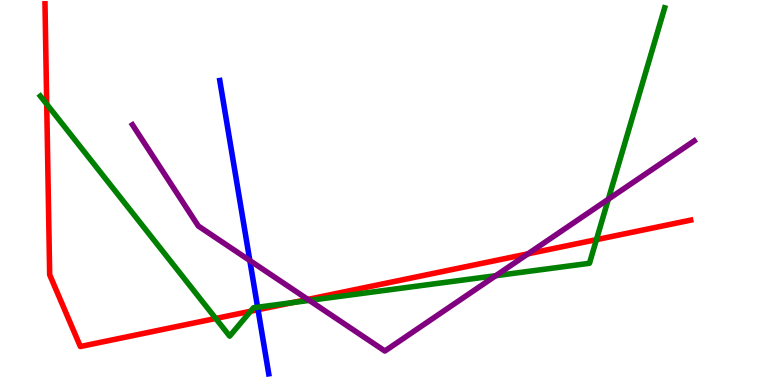[{'lines': ['blue', 'red'], 'intersections': [{'x': 3.33, 'y': 1.96}]}, {'lines': ['green', 'red'], 'intersections': [{'x': 0.603, 'y': 7.3}, {'x': 2.78, 'y': 1.73}, {'x': 3.23, 'y': 1.92}, {'x': 3.77, 'y': 2.14}, {'x': 7.7, 'y': 3.78}]}, {'lines': ['purple', 'red'], 'intersections': [{'x': 3.97, 'y': 2.22}, {'x': 6.81, 'y': 3.41}]}, {'lines': ['blue', 'green'], 'intersections': [{'x': 3.32, 'y': 2.02}]}, {'lines': ['blue', 'purple'], 'intersections': [{'x': 3.22, 'y': 3.23}]}, {'lines': ['green', 'purple'], 'intersections': [{'x': 3.99, 'y': 2.2}, {'x': 6.4, 'y': 2.84}, {'x': 7.85, 'y': 4.82}]}]